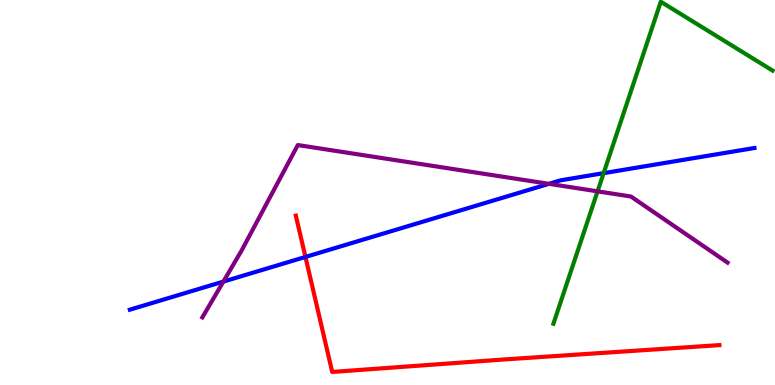[{'lines': ['blue', 'red'], 'intersections': [{'x': 3.94, 'y': 3.33}]}, {'lines': ['green', 'red'], 'intersections': []}, {'lines': ['purple', 'red'], 'intersections': []}, {'lines': ['blue', 'green'], 'intersections': [{'x': 7.79, 'y': 5.5}]}, {'lines': ['blue', 'purple'], 'intersections': [{'x': 2.88, 'y': 2.69}, {'x': 7.08, 'y': 5.23}]}, {'lines': ['green', 'purple'], 'intersections': [{'x': 7.71, 'y': 5.03}]}]